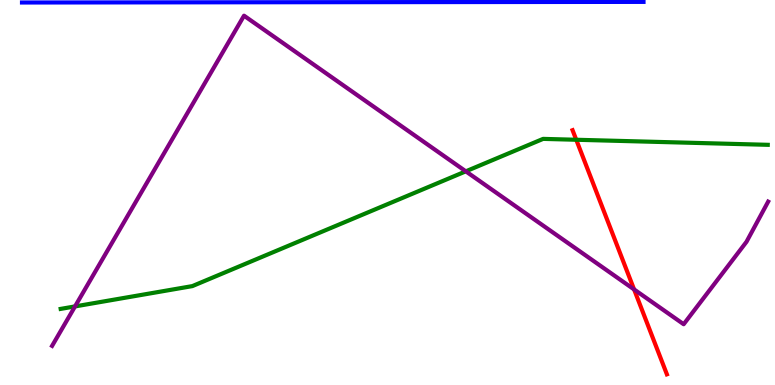[{'lines': ['blue', 'red'], 'intersections': []}, {'lines': ['green', 'red'], 'intersections': [{'x': 7.44, 'y': 6.37}]}, {'lines': ['purple', 'red'], 'intersections': [{'x': 8.18, 'y': 2.48}]}, {'lines': ['blue', 'green'], 'intersections': []}, {'lines': ['blue', 'purple'], 'intersections': []}, {'lines': ['green', 'purple'], 'intersections': [{'x': 0.968, 'y': 2.04}, {'x': 6.01, 'y': 5.55}]}]